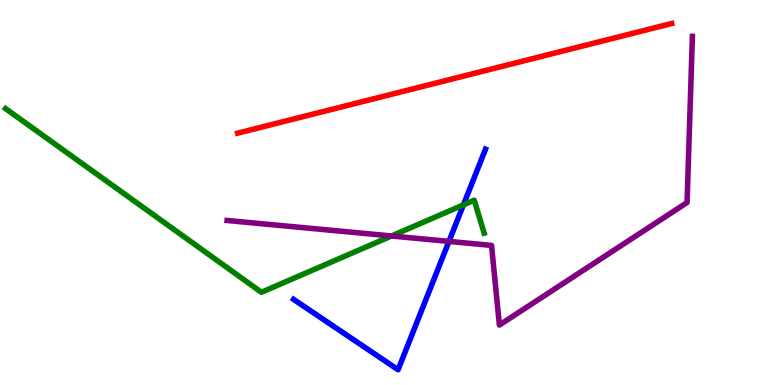[{'lines': ['blue', 'red'], 'intersections': []}, {'lines': ['green', 'red'], 'intersections': []}, {'lines': ['purple', 'red'], 'intersections': []}, {'lines': ['blue', 'green'], 'intersections': [{'x': 5.98, 'y': 4.68}]}, {'lines': ['blue', 'purple'], 'intersections': [{'x': 5.79, 'y': 3.73}]}, {'lines': ['green', 'purple'], 'intersections': [{'x': 5.05, 'y': 3.87}]}]